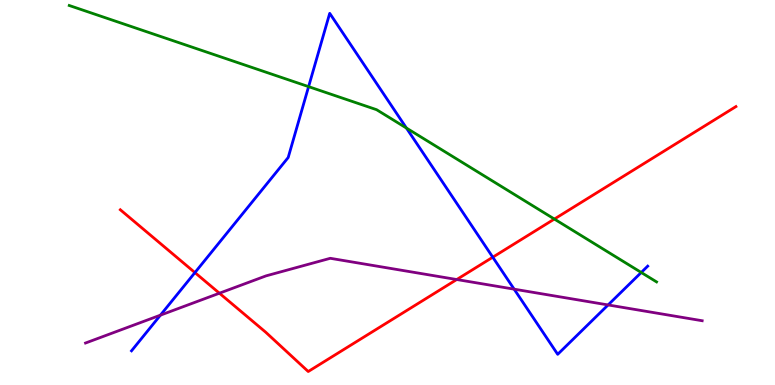[{'lines': ['blue', 'red'], 'intersections': [{'x': 2.52, 'y': 2.92}, {'x': 6.36, 'y': 3.32}]}, {'lines': ['green', 'red'], 'intersections': [{'x': 7.15, 'y': 4.31}]}, {'lines': ['purple', 'red'], 'intersections': [{'x': 2.83, 'y': 2.38}, {'x': 5.89, 'y': 2.74}]}, {'lines': ['blue', 'green'], 'intersections': [{'x': 3.98, 'y': 7.75}, {'x': 5.24, 'y': 6.67}, {'x': 8.27, 'y': 2.92}]}, {'lines': ['blue', 'purple'], 'intersections': [{'x': 2.07, 'y': 1.81}, {'x': 6.63, 'y': 2.49}, {'x': 7.85, 'y': 2.08}]}, {'lines': ['green', 'purple'], 'intersections': []}]